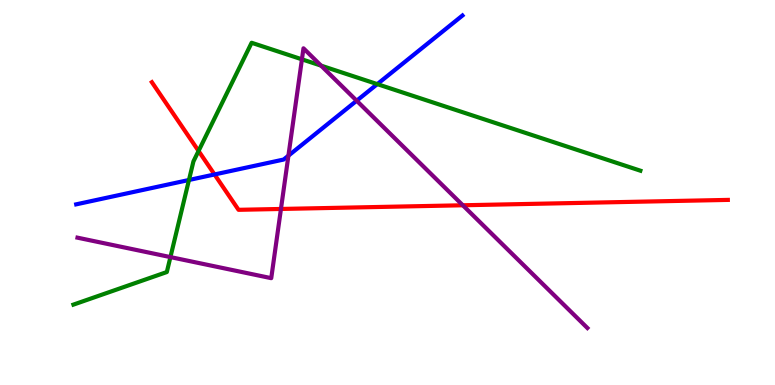[{'lines': ['blue', 'red'], 'intersections': [{'x': 2.77, 'y': 5.47}]}, {'lines': ['green', 'red'], 'intersections': [{'x': 2.56, 'y': 6.08}]}, {'lines': ['purple', 'red'], 'intersections': [{'x': 3.63, 'y': 4.57}, {'x': 5.97, 'y': 4.67}]}, {'lines': ['blue', 'green'], 'intersections': [{'x': 2.44, 'y': 5.32}, {'x': 4.87, 'y': 7.82}]}, {'lines': ['blue', 'purple'], 'intersections': [{'x': 3.72, 'y': 5.96}, {'x': 4.6, 'y': 7.38}]}, {'lines': ['green', 'purple'], 'intersections': [{'x': 2.2, 'y': 3.32}, {'x': 3.9, 'y': 8.46}, {'x': 4.14, 'y': 8.3}]}]